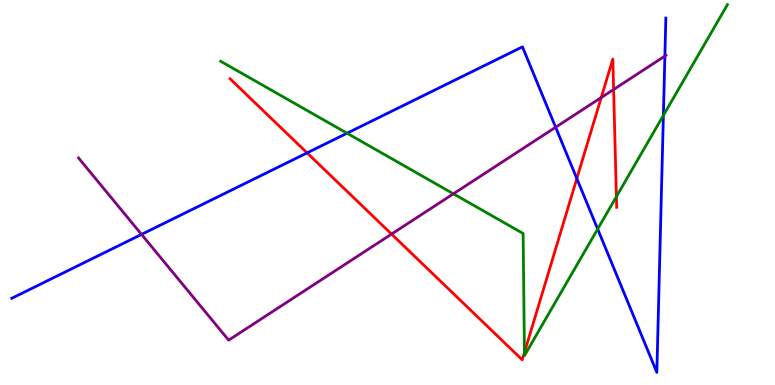[{'lines': ['blue', 'red'], 'intersections': [{'x': 3.96, 'y': 6.03}, {'x': 7.44, 'y': 5.36}]}, {'lines': ['green', 'red'], 'intersections': [{'x': 6.77, 'y': 0.845}, {'x': 7.95, 'y': 4.89}]}, {'lines': ['purple', 'red'], 'intersections': [{'x': 5.05, 'y': 3.92}, {'x': 7.76, 'y': 7.47}, {'x': 7.92, 'y': 7.68}]}, {'lines': ['blue', 'green'], 'intersections': [{'x': 4.48, 'y': 6.54}, {'x': 7.71, 'y': 4.05}, {'x': 8.56, 'y': 7.0}]}, {'lines': ['blue', 'purple'], 'intersections': [{'x': 1.83, 'y': 3.91}, {'x': 7.17, 'y': 6.7}, {'x': 8.58, 'y': 8.54}]}, {'lines': ['green', 'purple'], 'intersections': [{'x': 5.85, 'y': 4.97}]}]